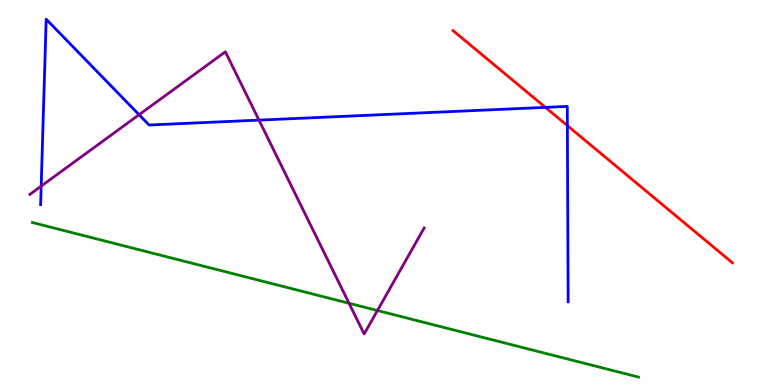[{'lines': ['blue', 'red'], 'intersections': [{'x': 7.04, 'y': 7.21}, {'x': 7.32, 'y': 6.74}]}, {'lines': ['green', 'red'], 'intersections': []}, {'lines': ['purple', 'red'], 'intersections': []}, {'lines': ['blue', 'green'], 'intersections': []}, {'lines': ['blue', 'purple'], 'intersections': [{'x': 0.531, 'y': 5.17}, {'x': 1.79, 'y': 7.02}, {'x': 3.34, 'y': 6.88}]}, {'lines': ['green', 'purple'], 'intersections': [{'x': 4.5, 'y': 2.12}, {'x': 4.87, 'y': 1.93}]}]